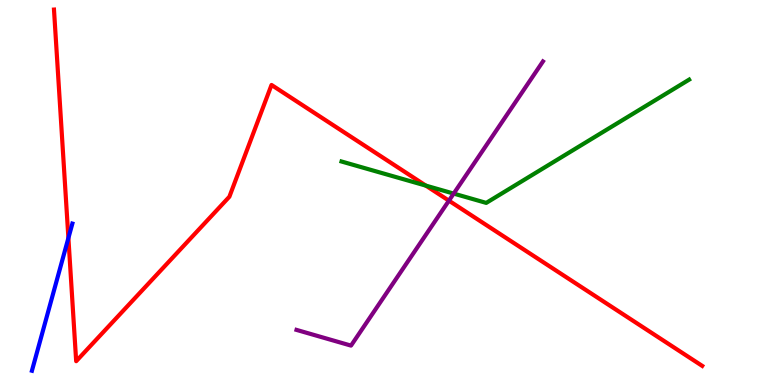[{'lines': ['blue', 'red'], 'intersections': [{'x': 0.883, 'y': 3.82}]}, {'lines': ['green', 'red'], 'intersections': [{'x': 5.49, 'y': 5.18}]}, {'lines': ['purple', 'red'], 'intersections': [{'x': 5.79, 'y': 4.79}]}, {'lines': ['blue', 'green'], 'intersections': []}, {'lines': ['blue', 'purple'], 'intersections': []}, {'lines': ['green', 'purple'], 'intersections': [{'x': 5.85, 'y': 4.97}]}]